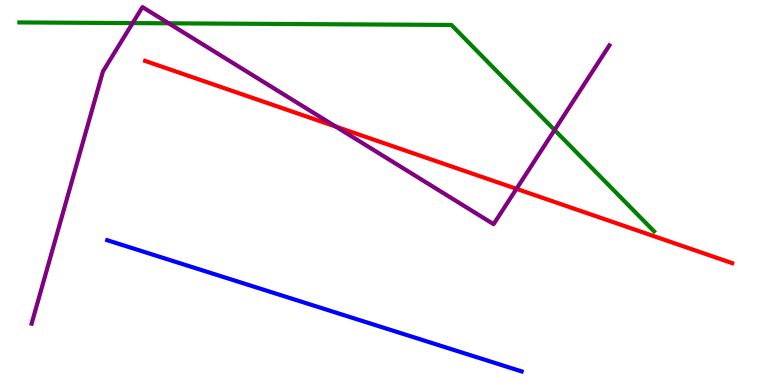[{'lines': ['blue', 'red'], 'intersections': []}, {'lines': ['green', 'red'], 'intersections': []}, {'lines': ['purple', 'red'], 'intersections': [{'x': 4.33, 'y': 6.71}, {'x': 6.66, 'y': 5.1}]}, {'lines': ['blue', 'green'], 'intersections': []}, {'lines': ['blue', 'purple'], 'intersections': []}, {'lines': ['green', 'purple'], 'intersections': [{'x': 1.71, 'y': 9.4}, {'x': 2.18, 'y': 9.39}, {'x': 7.16, 'y': 6.62}]}]